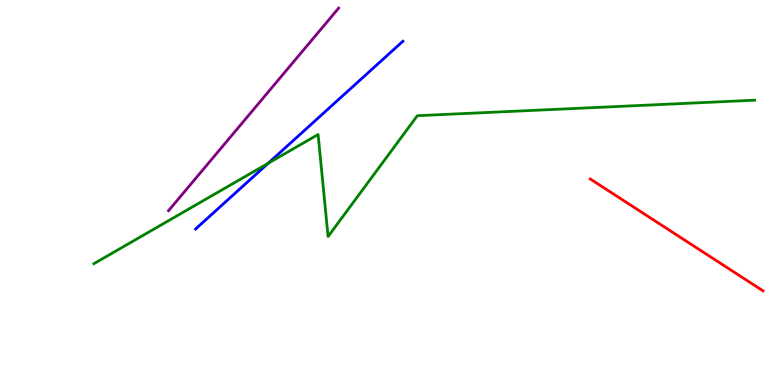[{'lines': ['blue', 'red'], 'intersections': []}, {'lines': ['green', 'red'], 'intersections': []}, {'lines': ['purple', 'red'], 'intersections': []}, {'lines': ['blue', 'green'], 'intersections': [{'x': 3.46, 'y': 5.76}]}, {'lines': ['blue', 'purple'], 'intersections': []}, {'lines': ['green', 'purple'], 'intersections': []}]